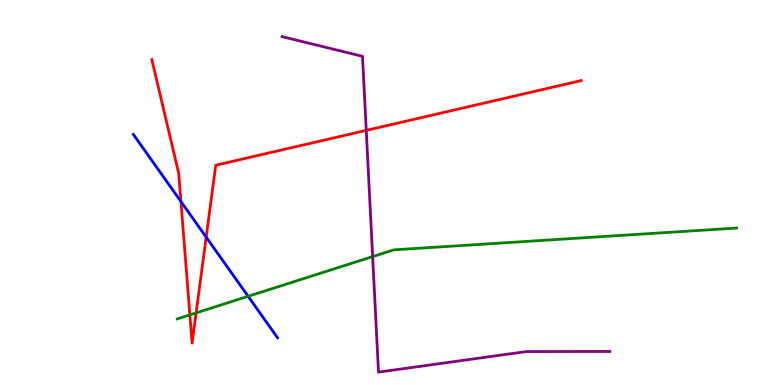[{'lines': ['blue', 'red'], 'intersections': [{'x': 2.33, 'y': 4.77}, {'x': 2.66, 'y': 3.84}]}, {'lines': ['green', 'red'], 'intersections': [{'x': 2.45, 'y': 1.82}, {'x': 2.53, 'y': 1.87}]}, {'lines': ['purple', 'red'], 'intersections': [{'x': 4.73, 'y': 6.61}]}, {'lines': ['blue', 'green'], 'intersections': [{'x': 3.2, 'y': 2.3}]}, {'lines': ['blue', 'purple'], 'intersections': []}, {'lines': ['green', 'purple'], 'intersections': [{'x': 4.81, 'y': 3.34}]}]